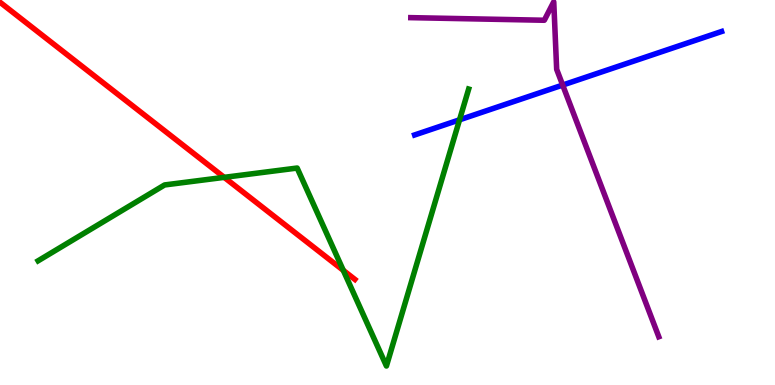[{'lines': ['blue', 'red'], 'intersections': []}, {'lines': ['green', 'red'], 'intersections': [{'x': 2.89, 'y': 5.39}, {'x': 4.43, 'y': 2.98}]}, {'lines': ['purple', 'red'], 'intersections': []}, {'lines': ['blue', 'green'], 'intersections': [{'x': 5.93, 'y': 6.89}]}, {'lines': ['blue', 'purple'], 'intersections': [{'x': 7.26, 'y': 7.79}]}, {'lines': ['green', 'purple'], 'intersections': []}]